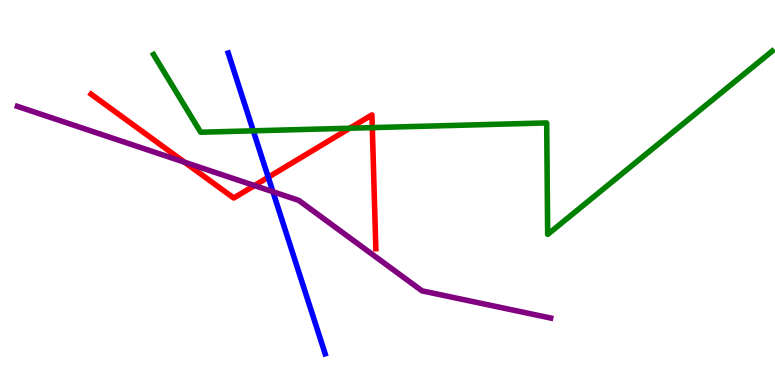[{'lines': ['blue', 'red'], 'intersections': [{'x': 3.46, 'y': 5.4}]}, {'lines': ['green', 'red'], 'intersections': [{'x': 4.51, 'y': 6.67}, {'x': 4.8, 'y': 6.69}]}, {'lines': ['purple', 'red'], 'intersections': [{'x': 2.38, 'y': 5.79}, {'x': 3.28, 'y': 5.18}]}, {'lines': ['blue', 'green'], 'intersections': [{'x': 3.27, 'y': 6.6}]}, {'lines': ['blue', 'purple'], 'intersections': [{'x': 3.52, 'y': 5.02}]}, {'lines': ['green', 'purple'], 'intersections': []}]